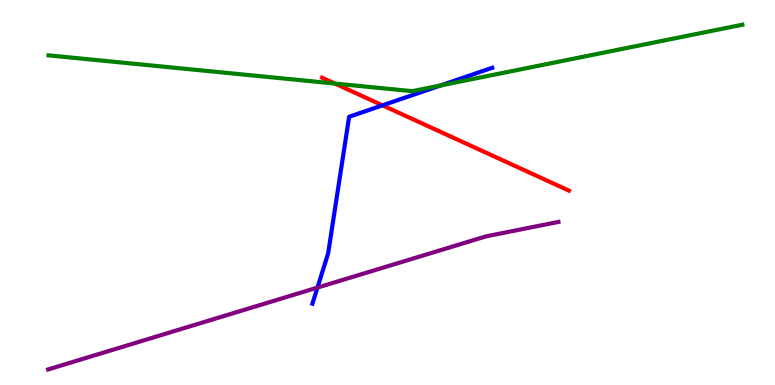[{'lines': ['blue', 'red'], 'intersections': [{'x': 4.94, 'y': 7.26}]}, {'lines': ['green', 'red'], 'intersections': [{'x': 4.32, 'y': 7.83}]}, {'lines': ['purple', 'red'], 'intersections': []}, {'lines': ['blue', 'green'], 'intersections': [{'x': 5.68, 'y': 7.78}]}, {'lines': ['blue', 'purple'], 'intersections': [{'x': 4.1, 'y': 2.53}]}, {'lines': ['green', 'purple'], 'intersections': []}]